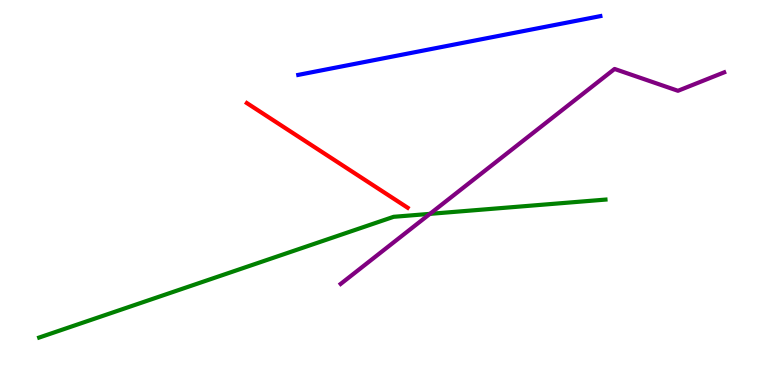[{'lines': ['blue', 'red'], 'intersections': []}, {'lines': ['green', 'red'], 'intersections': []}, {'lines': ['purple', 'red'], 'intersections': []}, {'lines': ['blue', 'green'], 'intersections': []}, {'lines': ['blue', 'purple'], 'intersections': []}, {'lines': ['green', 'purple'], 'intersections': [{'x': 5.55, 'y': 4.45}]}]